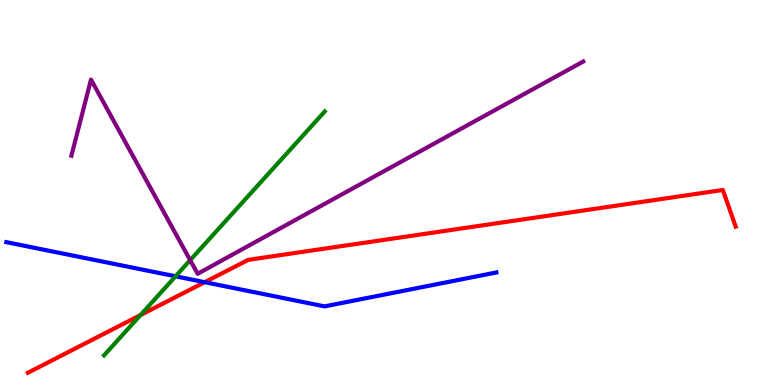[{'lines': ['blue', 'red'], 'intersections': [{'x': 2.64, 'y': 2.67}]}, {'lines': ['green', 'red'], 'intersections': [{'x': 1.81, 'y': 1.82}]}, {'lines': ['purple', 'red'], 'intersections': []}, {'lines': ['blue', 'green'], 'intersections': [{'x': 2.27, 'y': 2.82}]}, {'lines': ['blue', 'purple'], 'intersections': []}, {'lines': ['green', 'purple'], 'intersections': [{'x': 2.45, 'y': 3.24}]}]